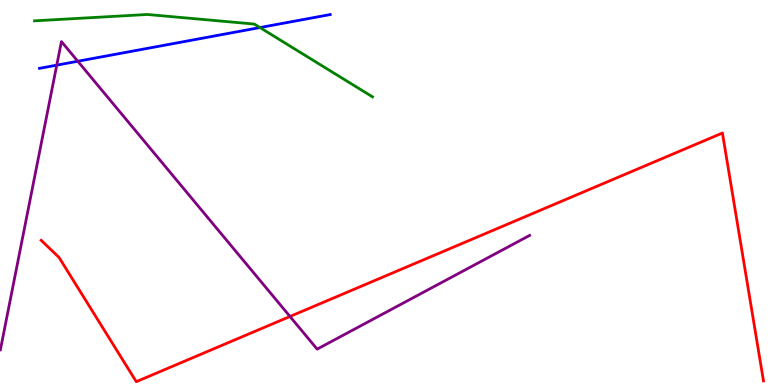[{'lines': ['blue', 'red'], 'intersections': []}, {'lines': ['green', 'red'], 'intersections': []}, {'lines': ['purple', 'red'], 'intersections': [{'x': 3.74, 'y': 1.78}]}, {'lines': ['blue', 'green'], 'intersections': [{'x': 3.35, 'y': 9.28}]}, {'lines': ['blue', 'purple'], 'intersections': [{'x': 0.732, 'y': 8.31}, {'x': 1.0, 'y': 8.41}]}, {'lines': ['green', 'purple'], 'intersections': []}]